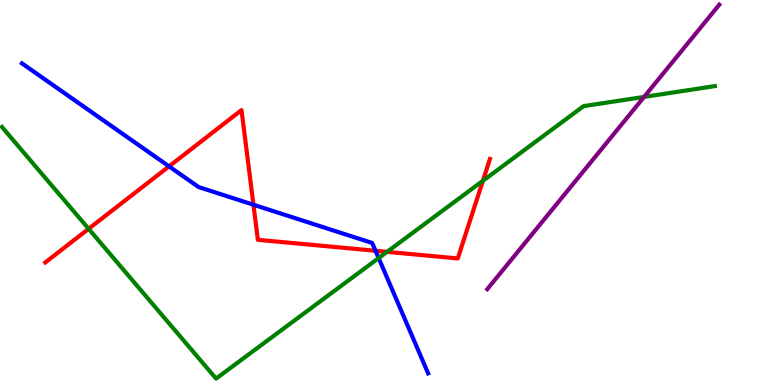[{'lines': ['blue', 'red'], 'intersections': [{'x': 2.18, 'y': 5.68}, {'x': 3.27, 'y': 4.68}, {'x': 4.85, 'y': 3.49}]}, {'lines': ['green', 'red'], 'intersections': [{'x': 1.14, 'y': 4.06}, {'x': 4.99, 'y': 3.46}, {'x': 6.23, 'y': 5.3}]}, {'lines': ['purple', 'red'], 'intersections': []}, {'lines': ['blue', 'green'], 'intersections': [{'x': 4.89, 'y': 3.3}]}, {'lines': ['blue', 'purple'], 'intersections': []}, {'lines': ['green', 'purple'], 'intersections': [{'x': 8.31, 'y': 7.48}]}]